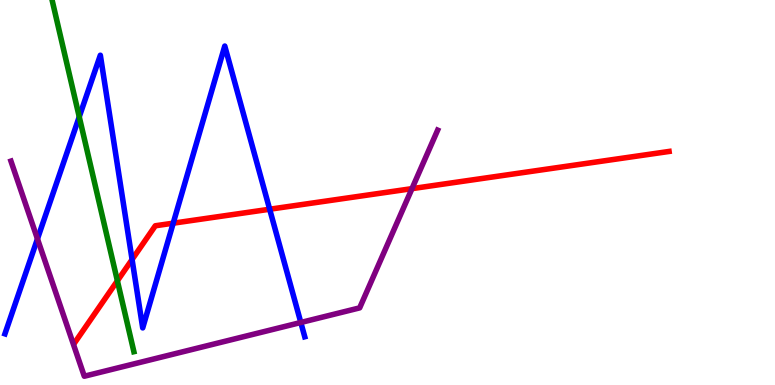[{'lines': ['blue', 'red'], 'intersections': [{'x': 1.7, 'y': 3.26}, {'x': 2.23, 'y': 4.2}, {'x': 3.48, 'y': 4.57}]}, {'lines': ['green', 'red'], 'intersections': [{'x': 1.51, 'y': 2.71}]}, {'lines': ['purple', 'red'], 'intersections': [{'x': 5.32, 'y': 5.1}]}, {'lines': ['blue', 'green'], 'intersections': [{'x': 1.02, 'y': 6.97}]}, {'lines': ['blue', 'purple'], 'intersections': [{'x': 0.483, 'y': 3.8}, {'x': 3.88, 'y': 1.62}]}, {'lines': ['green', 'purple'], 'intersections': []}]